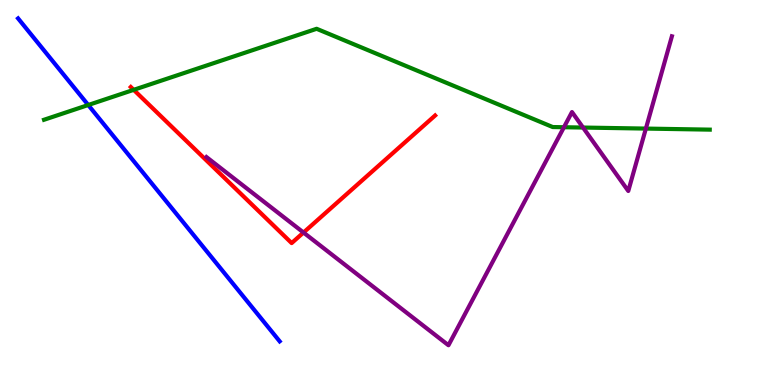[{'lines': ['blue', 'red'], 'intersections': []}, {'lines': ['green', 'red'], 'intersections': [{'x': 1.73, 'y': 7.67}]}, {'lines': ['purple', 'red'], 'intersections': [{'x': 3.92, 'y': 3.96}]}, {'lines': ['blue', 'green'], 'intersections': [{'x': 1.14, 'y': 7.27}]}, {'lines': ['blue', 'purple'], 'intersections': []}, {'lines': ['green', 'purple'], 'intersections': [{'x': 7.28, 'y': 6.7}, {'x': 7.52, 'y': 6.69}, {'x': 8.33, 'y': 6.66}]}]